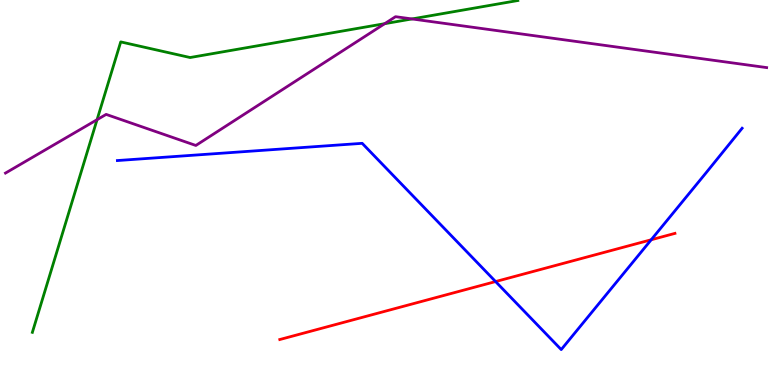[{'lines': ['blue', 'red'], 'intersections': [{'x': 6.39, 'y': 2.69}, {'x': 8.4, 'y': 3.77}]}, {'lines': ['green', 'red'], 'intersections': []}, {'lines': ['purple', 'red'], 'intersections': []}, {'lines': ['blue', 'green'], 'intersections': []}, {'lines': ['blue', 'purple'], 'intersections': []}, {'lines': ['green', 'purple'], 'intersections': [{'x': 1.25, 'y': 6.89}, {'x': 4.96, 'y': 9.38}, {'x': 5.32, 'y': 9.51}]}]